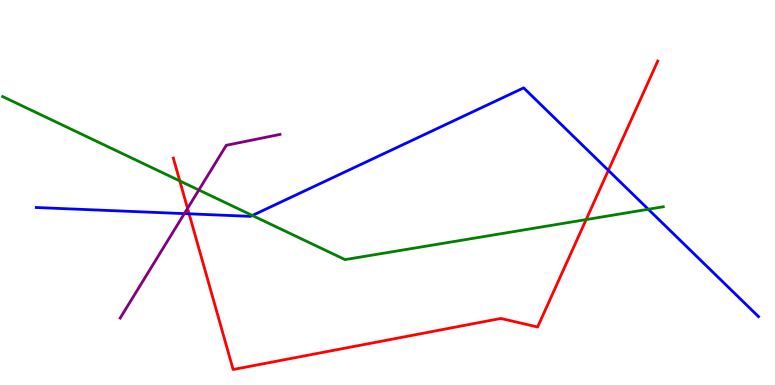[{'lines': ['blue', 'red'], 'intersections': [{'x': 2.44, 'y': 4.45}, {'x': 7.85, 'y': 5.57}]}, {'lines': ['green', 'red'], 'intersections': [{'x': 2.32, 'y': 5.3}, {'x': 7.56, 'y': 4.3}]}, {'lines': ['purple', 'red'], 'intersections': [{'x': 2.42, 'y': 4.59}]}, {'lines': ['blue', 'green'], 'intersections': [{'x': 3.26, 'y': 4.4}, {'x': 8.37, 'y': 4.56}]}, {'lines': ['blue', 'purple'], 'intersections': [{'x': 2.38, 'y': 4.45}]}, {'lines': ['green', 'purple'], 'intersections': [{'x': 2.57, 'y': 5.06}]}]